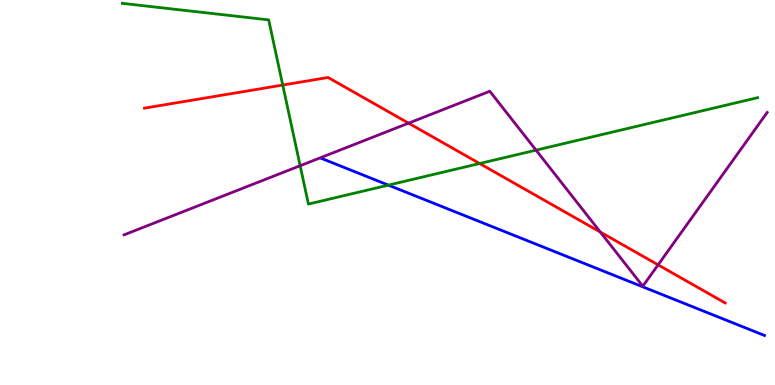[{'lines': ['blue', 'red'], 'intersections': []}, {'lines': ['green', 'red'], 'intersections': [{'x': 3.65, 'y': 7.79}, {'x': 6.19, 'y': 5.75}]}, {'lines': ['purple', 'red'], 'intersections': [{'x': 5.27, 'y': 6.8}, {'x': 7.75, 'y': 3.97}, {'x': 8.49, 'y': 3.12}]}, {'lines': ['blue', 'green'], 'intersections': [{'x': 5.01, 'y': 5.19}]}, {'lines': ['blue', 'purple'], 'intersections': []}, {'lines': ['green', 'purple'], 'intersections': [{'x': 3.87, 'y': 5.7}, {'x': 6.92, 'y': 6.1}]}]